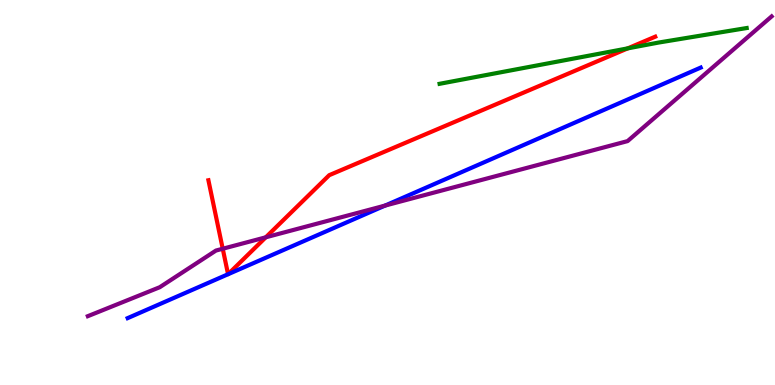[{'lines': ['blue', 'red'], 'intersections': []}, {'lines': ['green', 'red'], 'intersections': [{'x': 8.1, 'y': 8.74}]}, {'lines': ['purple', 'red'], 'intersections': [{'x': 2.87, 'y': 3.54}, {'x': 3.43, 'y': 3.84}]}, {'lines': ['blue', 'green'], 'intersections': []}, {'lines': ['blue', 'purple'], 'intersections': [{'x': 4.97, 'y': 4.66}]}, {'lines': ['green', 'purple'], 'intersections': []}]